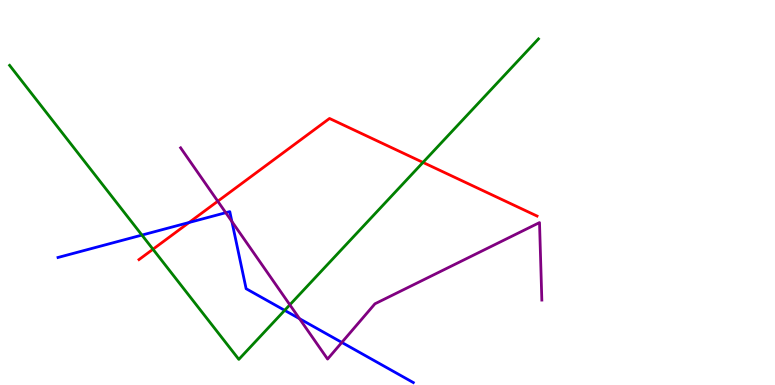[{'lines': ['blue', 'red'], 'intersections': [{'x': 2.44, 'y': 4.22}]}, {'lines': ['green', 'red'], 'intersections': [{'x': 1.97, 'y': 3.53}, {'x': 5.46, 'y': 5.78}]}, {'lines': ['purple', 'red'], 'intersections': [{'x': 2.81, 'y': 4.77}]}, {'lines': ['blue', 'green'], 'intersections': [{'x': 1.83, 'y': 3.89}, {'x': 3.67, 'y': 1.94}]}, {'lines': ['blue', 'purple'], 'intersections': [{'x': 2.91, 'y': 4.48}, {'x': 2.99, 'y': 4.25}, {'x': 3.86, 'y': 1.72}, {'x': 4.41, 'y': 1.11}]}, {'lines': ['green', 'purple'], 'intersections': [{'x': 3.74, 'y': 2.08}]}]